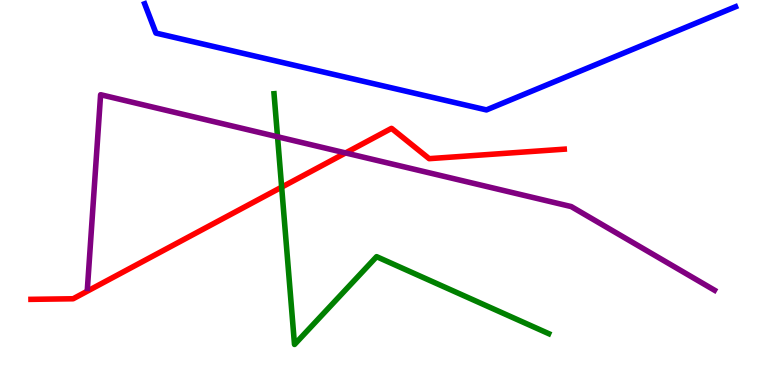[{'lines': ['blue', 'red'], 'intersections': []}, {'lines': ['green', 'red'], 'intersections': [{'x': 3.63, 'y': 5.14}]}, {'lines': ['purple', 'red'], 'intersections': [{'x': 4.46, 'y': 6.03}]}, {'lines': ['blue', 'green'], 'intersections': []}, {'lines': ['blue', 'purple'], 'intersections': []}, {'lines': ['green', 'purple'], 'intersections': [{'x': 3.58, 'y': 6.45}]}]